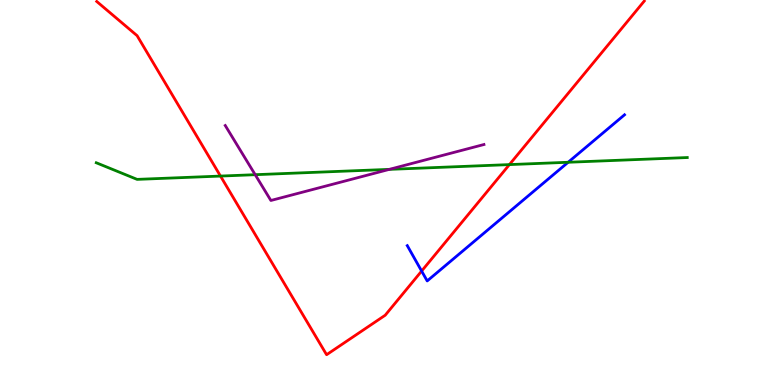[{'lines': ['blue', 'red'], 'intersections': [{'x': 5.44, 'y': 2.96}]}, {'lines': ['green', 'red'], 'intersections': [{'x': 2.85, 'y': 5.43}, {'x': 6.57, 'y': 5.72}]}, {'lines': ['purple', 'red'], 'intersections': []}, {'lines': ['blue', 'green'], 'intersections': [{'x': 7.33, 'y': 5.79}]}, {'lines': ['blue', 'purple'], 'intersections': []}, {'lines': ['green', 'purple'], 'intersections': [{'x': 3.29, 'y': 5.46}, {'x': 5.02, 'y': 5.6}]}]